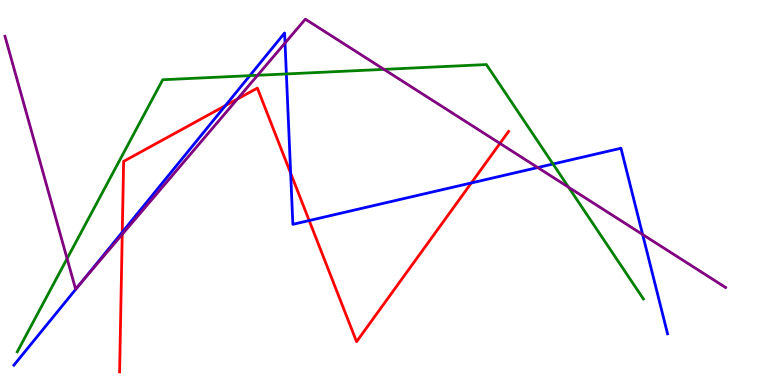[{'lines': ['blue', 'red'], 'intersections': [{'x': 1.58, 'y': 3.97}, {'x': 2.91, 'y': 7.26}, {'x': 3.75, 'y': 5.5}, {'x': 3.99, 'y': 4.27}, {'x': 6.08, 'y': 5.25}]}, {'lines': ['green', 'red'], 'intersections': []}, {'lines': ['purple', 'red'], 'intersections': [{'x': 1.58, 'y': 3.91}, {'x': 3.06, 'y': 7.43}, {'x': 6.45, 'y': 6.28}]}, {'lines': ['blue', 'green'], 'intersections': [{'x': 3.22, 'y': 8.03}, {'x': 3.7, 'y': 8.08}, {'x': 7.14, 'y': 5.74}]}, {'lines': ['blue', 'purple'], 'intersections': [{'x': 1.06, 'y': 2.68}, {'x': 3.68, 'y': 8.88}, {'x': 6.94, 'y': 5.65}, {'x': 8.29, 'y': 3.91}]}, {'lines': ['green', 'purple'], 'intersections': [{'x': 0.866, 'y': 3.28}, {'x': 3.32, 'y': 8.04}, {'x': 4.95, 'y': 8.2}, {'x': 7.34, 'y': 5.14}]}]